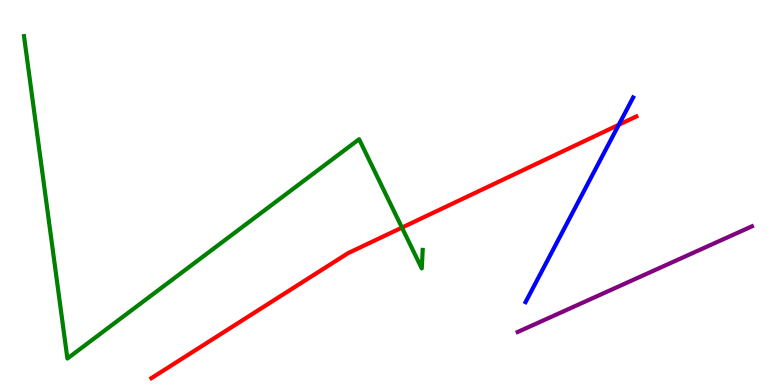[{'lines': ['blue', 'red'], 'intersections': [{'x': 7.98, 'y': 6.76}]}, {'lines': ['green', 'red'], 'intersections': [{'x': 5.19, 'y': 4.09}]}, {'lines': ['purple', 'red'], 'intersections': []}, {'lines': ['blue', 'green'], 'intersections': []}, {'lines': ['blue', 'purple'], 'intersections': []}, {'lines': ['green', 'purple'], 'intersections': []}]